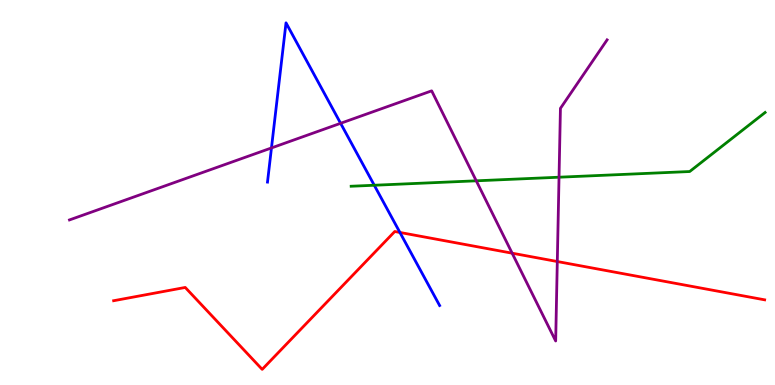[{'lines': ['blue', 'red'], 'intersections': [{'x': 5.16, 'y': 3.96}]}, {'lines': ['green', 'red'], 'intersections': []}, {'lines': ['purple', 'red'], 'intersections': [{'x': 6.61, 'y': 3.42}, {'x': 7.19, 'y': 3.21}]}, {'lines': ['blue', 'green'], 'intersections': [{'x': 4.83, 'y': 5.19}]}, {'lines': ['blue', 'purple'], 'intersections': [{'x': 3.5, 'y': 6.16}, {'x': 4.39, 'y': 6.8}]}, {'lines': ['green', 'purple'], 'intersections': [{'x': 6.15, 'y': 5.3}, {'x': 7.21, 'y': 5.4}]}]